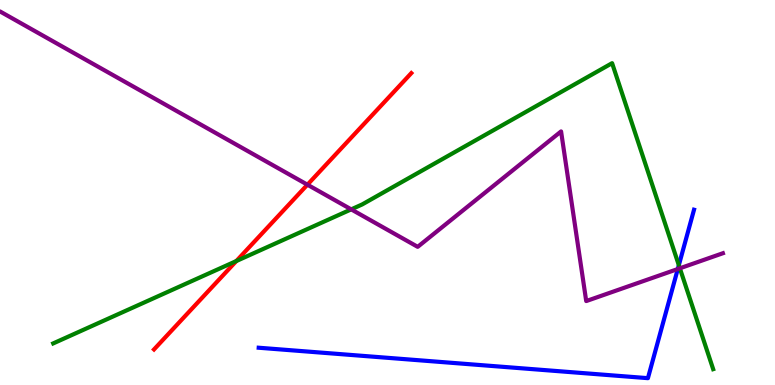[{'lines': ['blue', 'red'], 'intersections': []}, {'lines': ['green', 'red'], 'intersections': [{'x': 3.05, 'y': 3.22}]}, {'lines': ['purple', 'red'], 'intersections': [{'x': 3.97, 'y': 5.2}]}, {'lines': ['blue', 'green'], 'intersections': [{'x': 8.76, 'y': 3.11}]}, {'lines': ['blue', 'purple'], 'intersections': [{'x': 8.75, 'y': 3.01}]}, {'lines': ['green', 'purple'], 'intersections': [{'x': 4.53, 'y': 4.56}, {'x': 8.77, 'y': 3.03}]}]